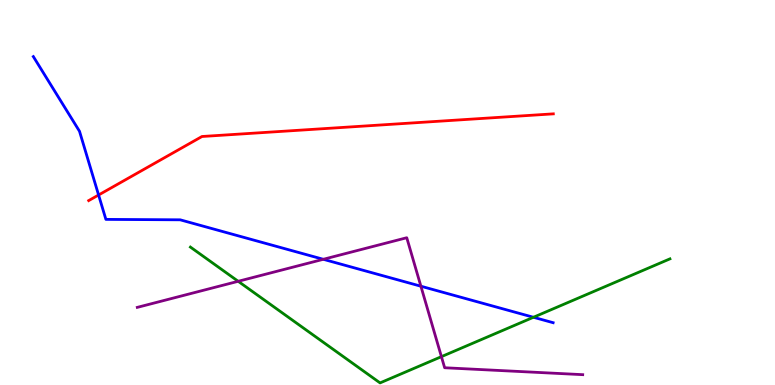[{'lines': ['blue', 'red'], 'intersections': [{'x': 1.27, 'y': 4.94}]}, {'lines': ['green', 'red'], 'intersections': []}, {'lines': ['purple', 'red'], 'intersections': []}, {'lines': ['blue', 'green'], 'intersections': [{'x': 6.88, 'y': 1.76}]}, {'lines': ['blue', 'purple'], 'intersections': [{'x': 4.17, 'y': 3.26}, {'x': 5.43, 'y': 2.57}]}, {'lines': ['green', 'purple'], 'intersections': [{'x': 3.07, 'y': 2.69}, {'x': 5.7, 'y': 0.736}]}]